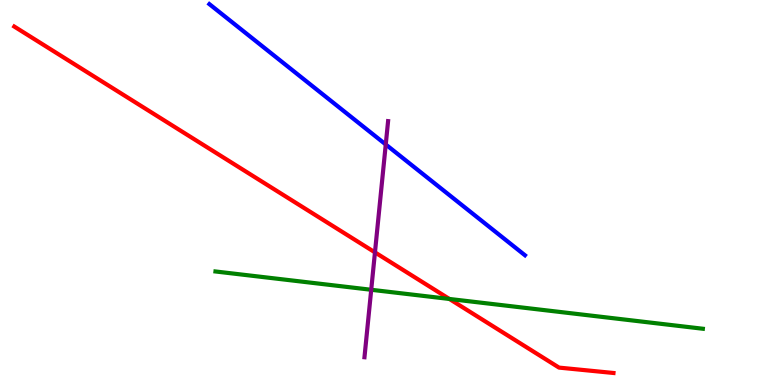[{'lines': ['blue', 'red'], 'intersections': []}, {'lines': ['green', 'red'], 'intersections': [{'x': 5.8, 'y': 2.23}]}, {'lines': ['purple', 'red'], 'intersections': [{'x': 4.84, 'y': 3.45}]}, {'lines': ['blue', 'green'], 'intersections': []}, {'lines': ['blue', 'purple'], 'intersections': [{'x': 4.98, 'y': 6.25}]}, {'lines': ['green', 'purple'], 'intersections': [{'x': 4.79, 'y': 2.47}]}]